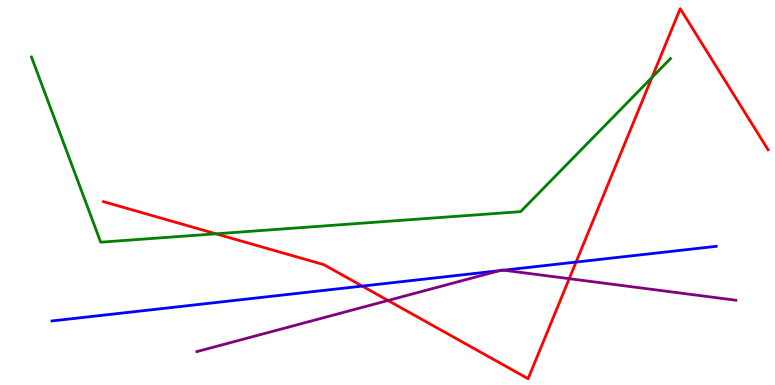[{'lines': ['blue', 'red'], 'intersections': [{'x': 4.67, 'y': 2.57}, {'x': 7.43, 'y': 3.19}]}, {'lines': ['green', 'red'], 'intersections': [{'x': 2.79, 'y': 3.93}, {'x': 8.41, 'y': 7.99}]}, {'lines': ['purple', 'red'], 'intersections': [{'x': 5.01, 'y': 2.2}, {'x': 7.34, 'y': 2.76}]}, {'lines': ['blue', 'green'], 'intersections': []}, {'lines': ['blue', 'purple'], 'intersections': [{'x': 6.44, 'y': 2.97}, {'x': 6.5, 'y': 2.98}]}, {'lines': ['green', 'purple'], 'intersections': []}]